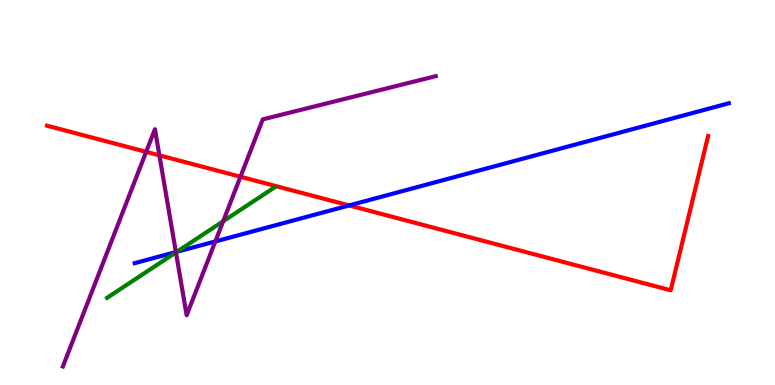[{'lines': ['blue', 'red'], 'intersections': [{'x': 4.51, 'y': 4.66}]}, {'lines': ['green', 'red'], 'intersections': []}, {'lines': ['purple', 'red'], 'intersections': [{'x': 1.89, 'y': 6.06}, {'x': 2.06, 'y': 5.96}, {'x': 3.1, 'y': 5.41}]}, {'lines': ['blue', 'green'], 'intersections': [{'x': 2.28, 'y': 3.46}]}, {'lines': ['blue', 'purple'], 'intersections': [{'x': 2.27, 'y': 3.45}, {'x': 2.78, 'y': 3.73}]}, {'lines': ['green', 'purple'], 'intersections': [{'x': 2.27, 'y': 3.44}, {'x': 2.88, 'y': 4.25}]}]